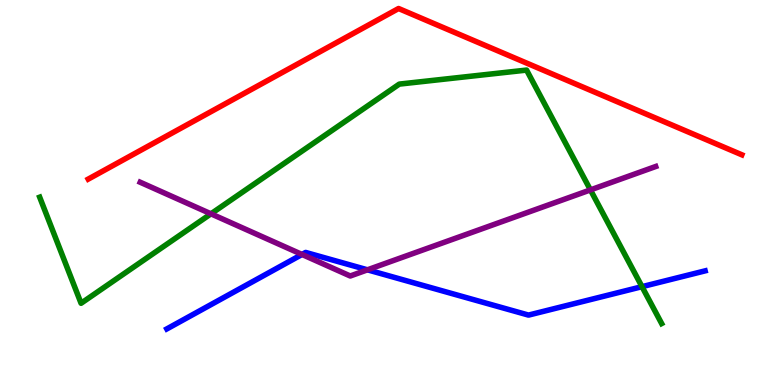[{'lines': ['blue', 'red'], 'intersections': []}, {'lines': ['green', 'red'], 'intersections': []}, {'lines': ['purple', 'red'], 'intersections': []}, {'lines': ['blue', 'green'], 'intersections': [{'x': 8.28, 'y': 2.55}]}, {'lines': ['blue', 'purple'], 'intersections': [{'x': 3.9, 'y': 3.39}, {'x': 4.74, 'y': 2.99}]}, {'lines': ['green', 'purple'], 'intersections': [{'x': 2.72, 'y': 4.45}, {'x': 7.62, 'y': 5.07}]}]